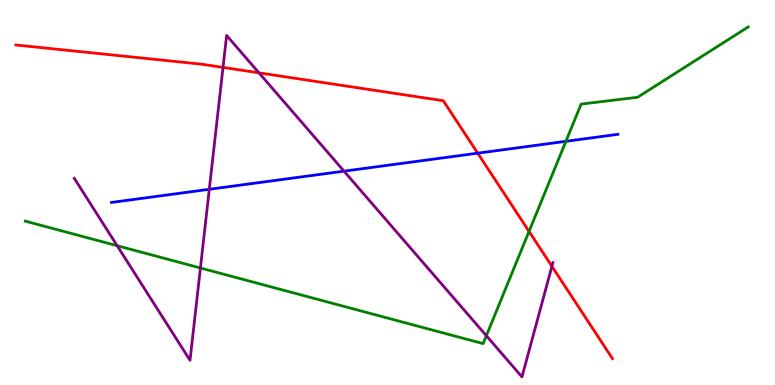[{'lines': ['blue', 'red'], 'intersections': [{'x': 6.16, 'y': 6.02}]}, {'lines': ['green', 'red'], 'intersections': [{'x': 6.83, 'y': 3.99}]}, {'lines': ['purple', 'red'], 'intersections': [{'x': 2.88, 'y': 8.25}, {'x': 3.34, 'y': 8.11}, {'x': 7.12, 'y': 3.08}]}, {'lines': ['blue', 'green'], 'intersections': [{'x': 7.3, 'y': 6.33}]}, {'lines': ['blue', 'purple'], 'intersections': [{'x': 2.7, 'y': 5.08}, {'x': 4.44, 'y': 5.55}]}, {'lines': ['green', 'purple'], 'intersections': [{'x': 1.51, 'y': 3.62}, {'x': 2.59, 'y': 3.04}, {'x': 6.28, 'y': 1.28}]}]